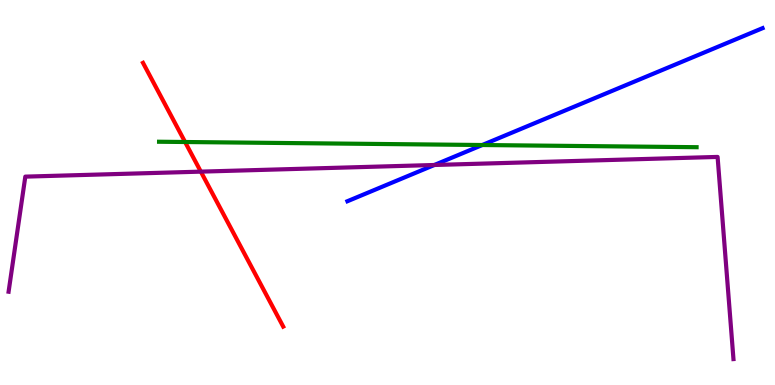[{'lines': ['blue', 'red'], 'intersections': []}, {'lines': ['green', 'red'], 'intersections': [{'x': 2.39, 'y': 6.31}]}, {'lines': ['purple', 'red'], 'intersections': [{'x': 2.59, 'y': 5.54}]}, {'lines': ['blue', 'green'], 'intersections': [{'x': 6.22, 'y': 6.23}]}, {'lines': ['blue', 'purple'], 'intersections': [{'x': 5.6, 'y': 5.71}]}, {'lines': ['green', 'purple'], 'intersections': []}]